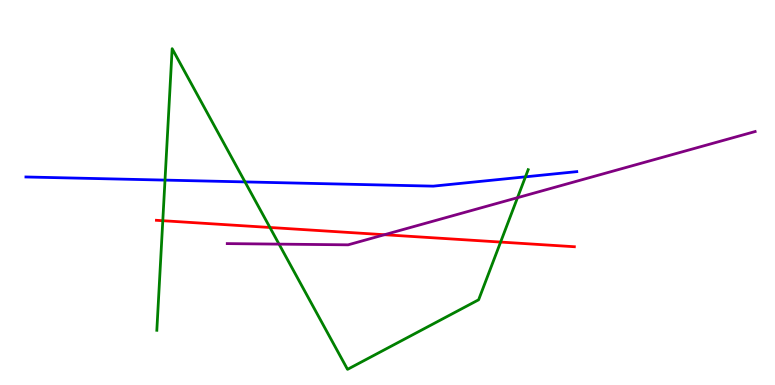[{'lines': ['blue', 'red'], 'intersections': []}, {'lines': ['green', 'red'], 'intersections': [{'x': 2.1, 'y': 4.27}, {'x': 3.48, 'y': 4.09}, {'x': 6.46, 'y': 3.71}]}, {'lines': ['purple', 'red'], 'intersections': [{'x': 4.96, 'y': 3.9}]}, {'lines': ['blue', 'green'], 'intersections': [{'x': 2.13, 'y': 5.32}, {'x': 3.16, 'y': 5.28}, {'x': 6.78, 'y': 5.41}]}, {'lines': ['blue', 'purple'], 'intersections': []}, {'lines': ['green', 'purple'], 'intersections': [{'x': 3.6, 'y': 3.66}, {'x': 6.68, 'y': 4.87}]}]